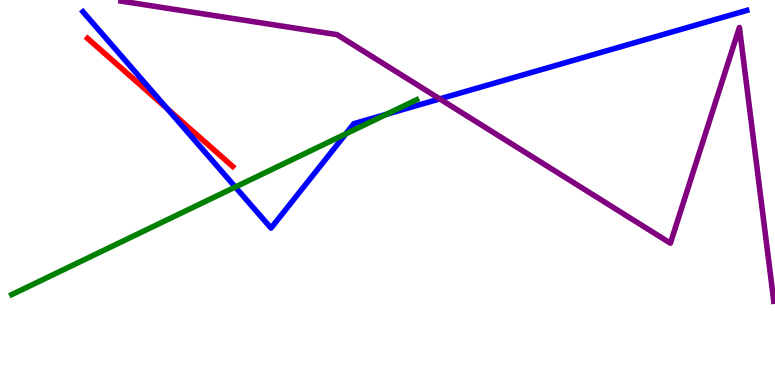[{'lines': ['blue', 'red'], 'intersections': [{'x': 2.16, 'y': 7.18}]}, {'lines': ['green', 'red'], 'intersections': []}, {'lines': ['purple', 'red'], 'intersections': []}, {'lines': ['blue', 'green'], 'intersections': [{'x': 3.04, 'y': 5.14}, {'x': 4.46, 'y': 6.52}, {'x': 4.99, 'y': 7.03}]}, {'lines': ['blue', 'purple'], 'intersections': [{'x': 5.67, 'y': 7.43}]}, {'lines': ['green', 'purple'], 'intersections': []}]